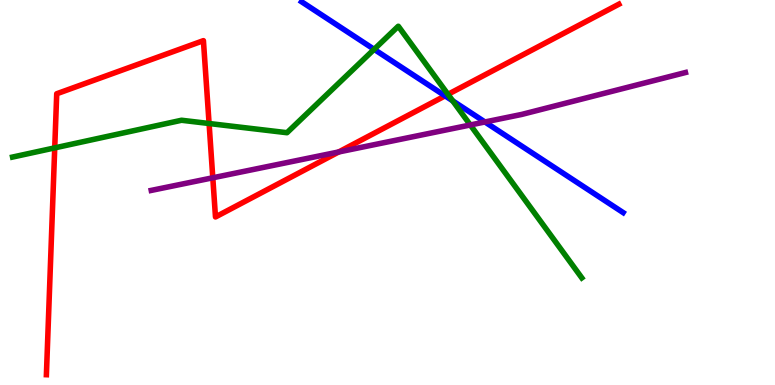[{'lines': ['blue', 'red'], 'intersections': [{'x': 5.74, 'y': 7.51}]}, {'lines': ['green', 'red'], 'intersections': [{'x': 0.706, 'y': 6.16}, {'x': 2.7, 'y': 6.79}, {'x': 5.78, 'y': 7.55}]}, {'lines': ['purple', 'red'], 'intersections': [{'x': 2.75, 'y': 5.38}, {'x': 4.37, 'y': 6.05}]}, {'lines': ['blue', 'green'], 'intersections': [{'x': 4.83, 'y': 8.72}, {'x': 5.84, 'y': 7.38}]}, {'lines': ['blue', 'purple'], 'intersections': [{'x': 6.26, 'y': 6.83}]}, {'lines': ['green', 'purple'], 'intersections': [{'x': 6.07, 'y': 6.75}]}]